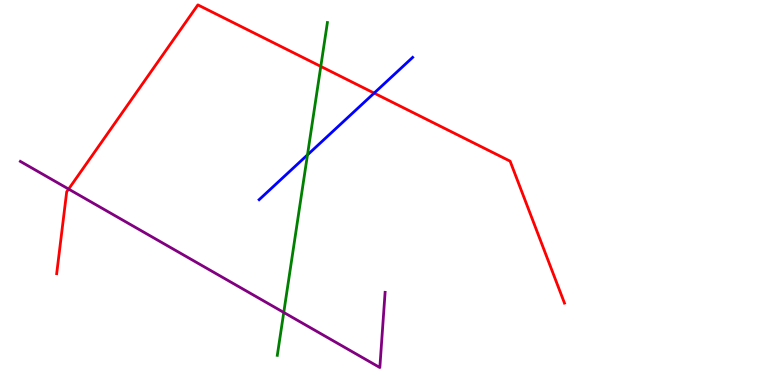[{'lines': ['blue', 'red'], 'intersections': [{'x': 4.83, 'y': 7.58}]}, {'lines': ['green', 'red'], 'intersections': [{'x': 4.14, 'y': 8.28}]}, {'lines': ['purple', 'red'], 'intersections': [{'x': 0.885, 'y': 5.09}]}, {'lines': ['blue', 'green'], 'intersections': [{'x': 3.97, 'y': 5.98}]}, {'lines': ['blue', 'purple'], 'intersections': []}, {'lines': ['green', 'purple'], 'intersections': [{'x': 3.66, 'y': 1.88}]}]